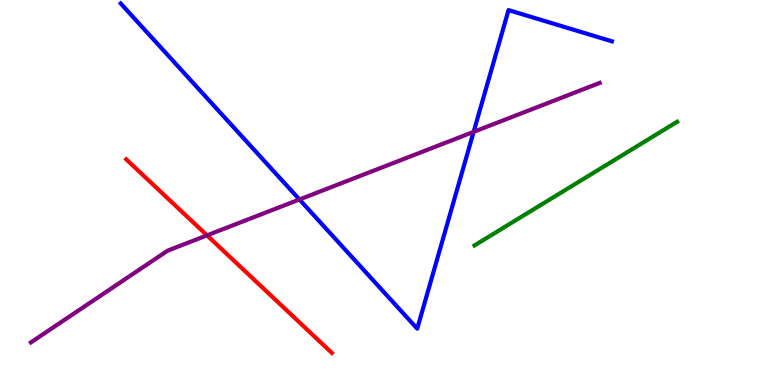[{'lines': ['blue', 'red'], 'intersections': []}, {'lines': ['green', 'red'], 'intersections': []}, {'lines': ['purple', 'red'], 'intersections': [{'x': 2.67, 'y': 3.89}]}, {'lines': ['blue', 'green'], 'intersections': []}, {'lines': ['blue', 'purple'], 'intersections': [{'x': 3.86, 'y': 4.82}, {'x': 6.11, 'y': 6.58}]}, {'lines': ['green', 'purple'], 'intersections': []}]